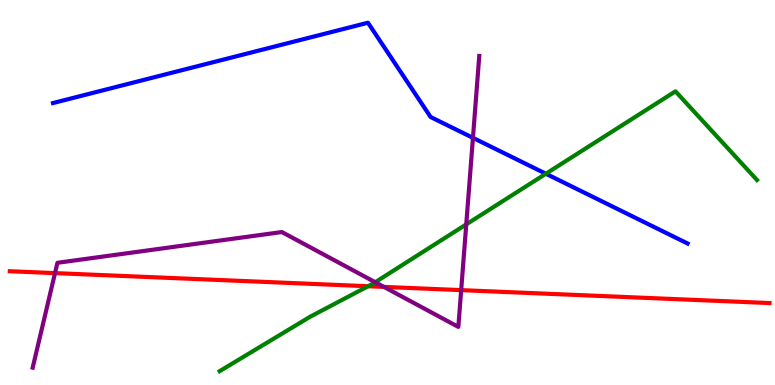[{'lines': ['blue', 'red'], 'intersections': []}, {'lines': ['green', 'red'], 'intersections': [{'x': 4.75, 'y': 2.57}]}, {'lines': ['purple', 'red'], 'intersections': [{'x': 0.71, 'y': 2.91}, {'x': 4.95, 'y': 2.55}, {'x': 5.95, 'y': 2.46}]}, {'lines': ['blue', 'green'], 'intersections': [{'x': 7.04, 'y': 5.49}]}, {'lines': ['blue', 'purple'], 'intersections': [{'x': 6.1, 'y': 6.42}]}, {'lines': ['green', 'purple'], 'intersections': [{'x': 4.84, 'y': 2.67}, {'x': 6.02, 'y': 4.17}]}]